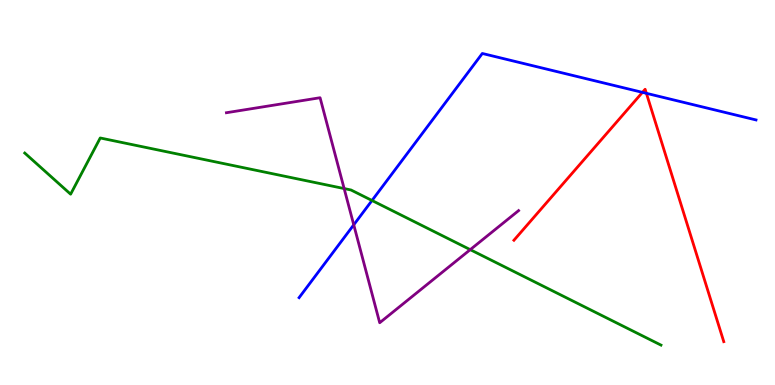[{'lines': ['blue', 'red'], 'intersections': [{'x': 8.29, 'y': 7.6}, {'x': 8.34, 'y': 7.58}]}, {'lines': ['green', 'red'], 'intersections': []}, {'lines': ['purple', 'red'], 'intersections': []}, {'lines': ['blue', 'green'], 'intersections': [{'x': 4.8, 'y': 4.79}]}, {'lines': ['blue', 'purple'], 'intersections': [{'x': 4.56, 'y': 4.16}]}, {'lines': ['green', 'purple'], 'intersections': [{'x': 4.44, 'y': 5.1}, {'x': 6.07, 'y': 3.52}]}]